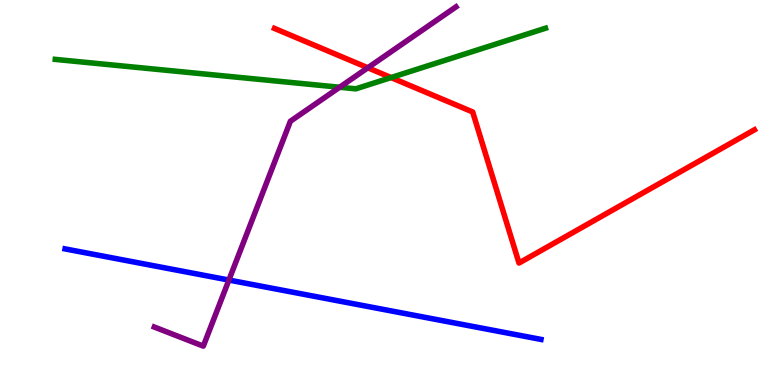[{'lines': ['blue', 'red'], 'intersections': []}, {'lines': ['green', 'red'], 'intersections': [{'x': 5.05, 'y': 7.99}]}, {'lines': ['purple', 'red'], 'intersections': [{'x': 4.75, 'y': 8.24}]}, {'lines': ['blue', 'green'], 'intersections': []}, {'lines': ['blue', 'purple'], 'intersections': [{'x': 2.95, 'y': 2.73}]}, {'lines': ['green', 'purple'], 'intersections': [{'x': 4.38, 'y': 7.73}]}]